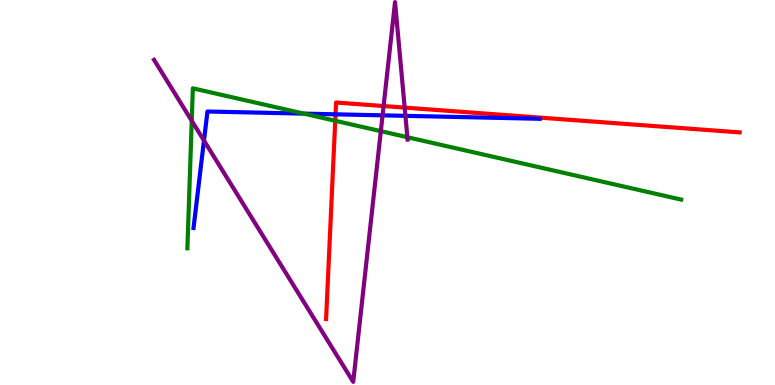[{'lines': ['blue', 'red'], 'intersections': [{'x': 4.33, 'y': 7.03}]}, {'lines': ['green', 'red'], 'intersections': [{'x': 4.33, 'y': 6.86}]}, {'lines': ['purple', 'red'], 'intersections': [{'x': 4.95, 'y': 7.25}, {'x': 5.22, 'y': 7.21}]}, {'lines': ['blue', 'green'], 'intersections': [{'x': 3.92, 'y': 7.05}]}, {'lines': ['blue', 'purple'], 'intersections': [{'x': 2.63, 'y': 6.35}, {'x': 4.94, 'y': 7.0}, {'x': 5.23, 'y': 6.99}]}, {'lines': ['green', 'purple'], 'intersections': [{'x': 2.47, 'y': 6.86}, {'x': 4.91, 'y': 6.59}, {'x': 5.26, 'y': 6.44}]}]